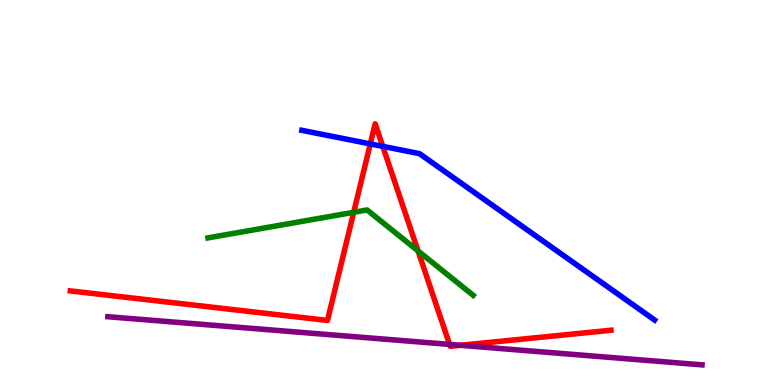[{'lines': ['blue', 'red'], 'intersections': [{'x': 4.78, 'y': 6.26}, {'x': 4.94, 'y': 6.2}]}, {'lines': ['green', 'red'], 'intersections': [{'x': 4.56, 'y': 4.49}, {'x': 5.39, 'y': 3.48}]}, {'lines': ['purple', 'red'], 'intersections': [{'x': 5.8, 'y': 1.05}, {'x': 5.94, 'y': 1.03}]}, {'lines': ['blue', 'green'], 'intersections': []}, {'lines': ['blue', 'purple'], 'intersections': []}, {'lines': ['green', 'purple'], 'intersections': []}]